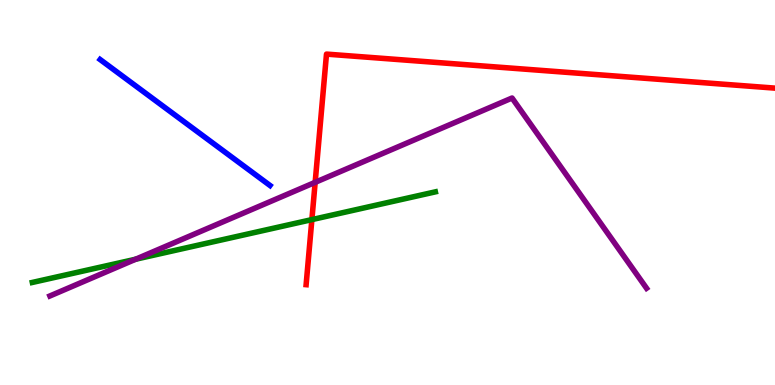[{'lines': ['blue', 'red'], 'intersections': []}, {'lines': ['green', 'red'], 'intersections': [{'x': 4.02, 'y': 4.3}]}, {'lines': ['purple', 'red'], 'intersections': [{'x': 4.07, 'y': 5.26}]}, {'lines': ['blue', 'green'], 'intersections': []}, {'lines': ['blue', 'purple'], 'intersections': []}, {'lines': ['green', 'purple'], 'intersections': [{'x': 1.75, 'y': 3.27}]}]